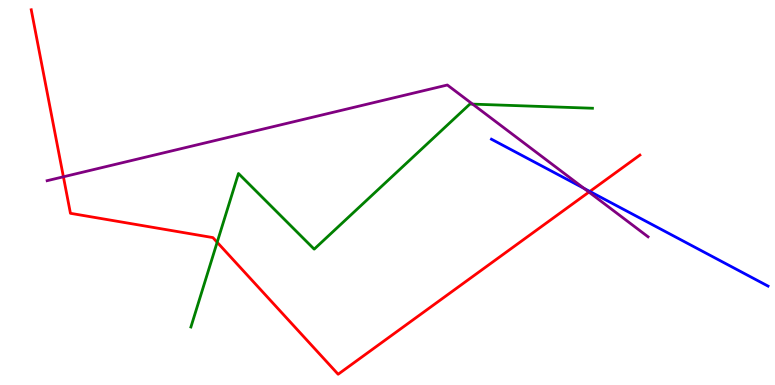[{'lines': ['blue', 'red'], 'intersections': [{'x': 7.61, 'y': 5.03}]}, {'lines': ['green', 'red'], 'intersections': [{'x': 2.8, 'y': 3.71}]}, {'lines': ['purple', 'red'], 'intersections': [{'x': 0.818, 'y': 5.41}, {'x': 7.6, 'y': 5.01}]}, {'lines': ['blue', 'green'], 'intersections': []}, {'lines': ['blue', 'purple'], 'intersections': [{'x': 7.54, 'y': 5.11}]}, {'lines': ['green', 'purple'], 'intersections': [{'x': 6.1, 'y': 7.3}]}]